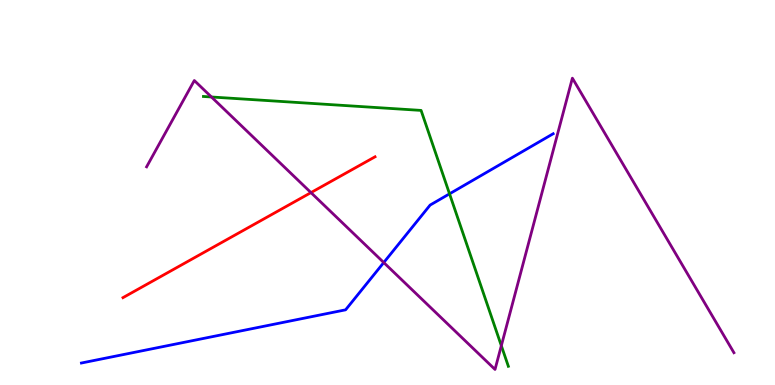[{'lines': ['blue', 'red'], 'intersections': []}, {'lines': ['green', 'red'], 'intersections': []}, {'lines': ['purple', 'red'], 'intersections': [{'x': 4.01, 'y': 5.0}]}, {'lines': ['blue', 'green'], 'intersections': [{'x': 5.8, 'y': 4.97}]}, {'lines': ['blue', 'purple'], 'intersections': [{'x': 4.95, 'y': 3.18}]}, {'lines': ['green', 'purple'], 'intersections': [{'x': 2.73, 'y': 7.48}, {'x': 6.47, 'y': 1.02}]}]